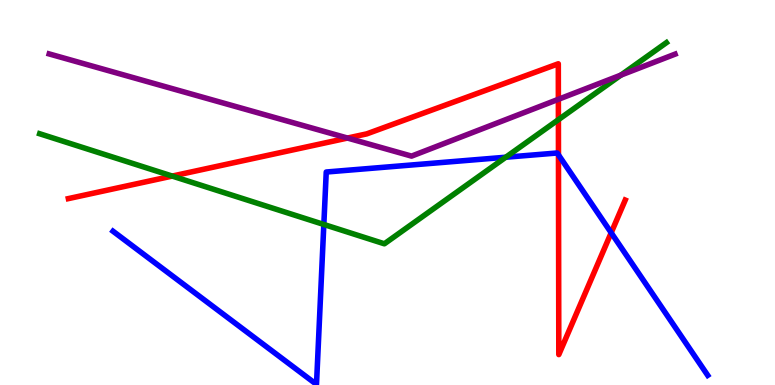[{'lines': ['blue', 'red'], 'intersections': [{'x': 7.21, 'y': 5.98}, {'x': 7.89, 'y': 3.95}]}, {'lines': ['green', 'red'], 'intersections': [{'x': 2.22, 'y': 5.43}, {'x': 7.21, 'y': 6.89}]}, {'lines': ['purple', 'red'], 'intersections': [{'x': 4.48, 'y': 6.41}, {'x': 7.2, 'y': 7.42}]}, {'lines': ['blue', 'green'], 'intersections': [{'x': 4.18, 'y': 4.17}, {'x': 6.53, 'y': 5.92}]}, {'lines': ['blue', 'purple'], 'intersections': []}, {'lines': ['green', 'purple'], 'intersections': [{'x': 8.01, 'y': 8.05}]}]